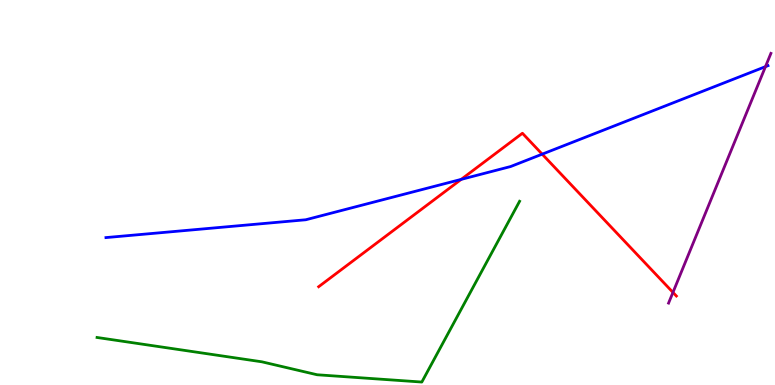[{'lines': ['blue', 'red'], 'intersections': [{'x': 5.95, 'y': 5.34}, {'x': 7.0, 'y': 6.0}]}, {'lines': ['green', 'red'], 'intersections': []}, {'lines': ['purple', 'red'], 'intersections': [{'x': 8.68, 'y': 2.41}]}, {'lines': ['blue', 'green'], 'intersections': []}, {'lines': ['blue', 'purple'], 'intersections': [{'x': 9.88, 'y': 8.27}]}, {'lines': ['green', 'purple'], 'intersections': []}]